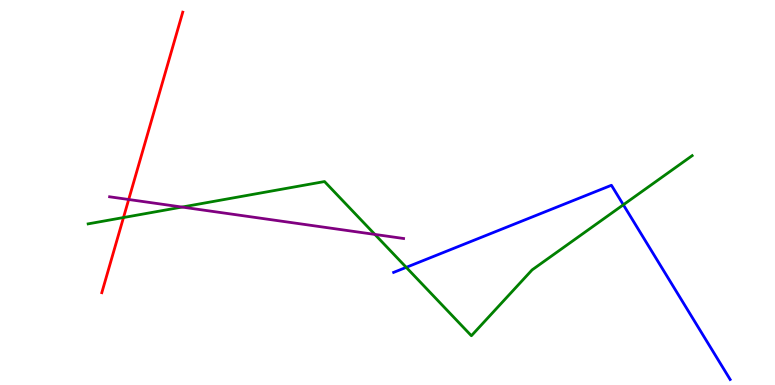[{'lines': ['blue', 'red'], 'intersections': []}, {'lines': ['green', 'red'], 'intersections': [{'x': 1.59, 'y': 4.35}]}, {'lines': ['purple', 'red'], 'intersections': [{'x': 1.66, 'y': 4.82}]}, {'lines': ['blue', 'green'], 'intersections': [{'x': 5.24, 'y': 3.06}, {'x': 8.04, 'y': 4.68}]}, {'lines': ['blue', 'purple'], 'intersections': []}, {'lines': ['green', 'purple'], 'intersections': [{'x': 2.35, 'y': 4.62}, {'x': 4.84, 'y': 3.91}]}]